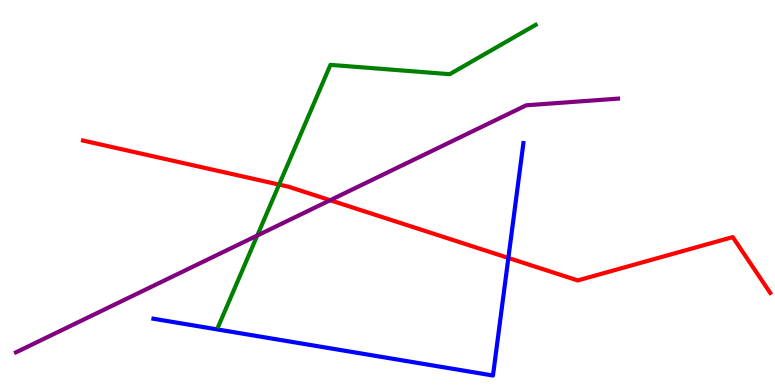[{'lines': ['blue', 'red'], 'intersections': [{'x': 6.56, 'y': 3.3}]}, {'lines': ['green', 'red'], 'intersections': [{'x': 3.6, 'y': 5.21}]}, {'lines': ['purple', 'red'], 'intersections': [{'x': 4.26, 'y': 4.8}]}, {'lines': ['blue', 'green'], 'intersections': []}, {'lines': ['blue', 'purple'], 'intersections': []}, {'lines': ['green', 'purple'], 'intersections': [{'x': 3.32, 'y': 3.88}]}]